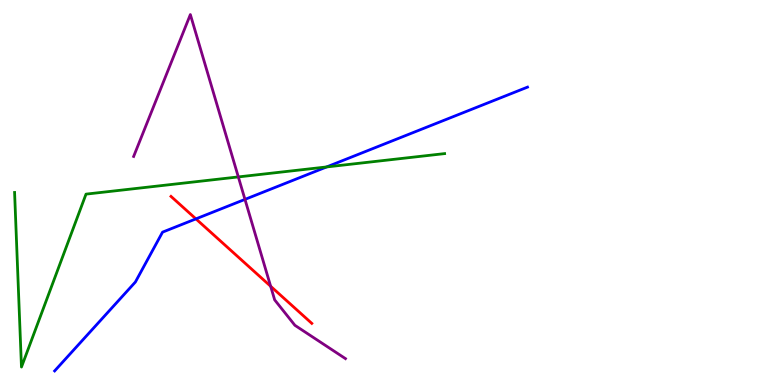[{'lines': ['blue', 'red'], 'intersections': [{'x': 2.53, 'y': 4.31}]}, {'lines': ['green', 'red'], 'intersections': []}, {'lines': ['purple', 'red'], 'intersections': [{'x': 3.49, 'y': 2.56}]}, {'lines': ['blue', 'green'], 'intersections': [{'x': 4.21, 'y': 5.66}]}, {'lines': ['blue', 'purple'], 'intersections': [{'x': 3.16, 'y': 4.82}]}, {'lines': ['green', 'purple'], 'intersections': [{'x': 3.08, 'y': 5.4}]}]